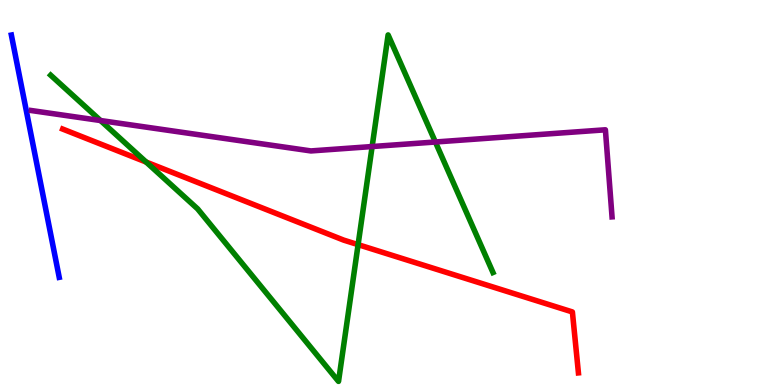[{'lines': ['blue', 'red'], 'intersections': []}, {'lines': ['green', 'red'], 'intersections': [{'x': 1.89, 'y': 5.79}, {'x': 4.62, 'y': 3.65}]}, {'lines': ['purple', 'red'], 'intersections': []}, {'lines': ['blue', 'green'], 'intersections': []}, {'lines': ['blue', 'purple'], 'intersections': []}, {'lines': ['green', 'purple'], 'intersections': [{'x': 1.3, 'y': 6.87}, {'x': 4.8, 'y': 6.19}, {'x': 5.62, 'y': 6.31}]}]